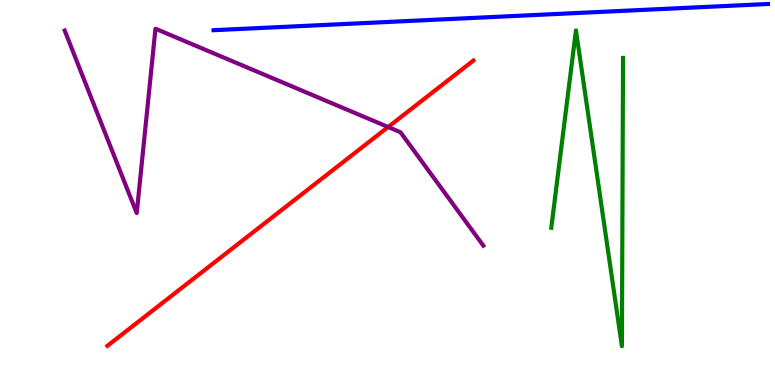[{'lines': ['blue', 'red'], 'intersections': []}, {'lines': ['green', 'red'], 'intersections': []}, {'lines': ['purple', 'red'], 'intersections': [{'x': 5.01, 'y': 6.7}]}, {'lines': ['blue', 'green'], 'intersections': []}, {'lines': ['blue', 'purple'], 'intersections': []}, {'lines': ['green', 'purple'], 'intersections': []}]